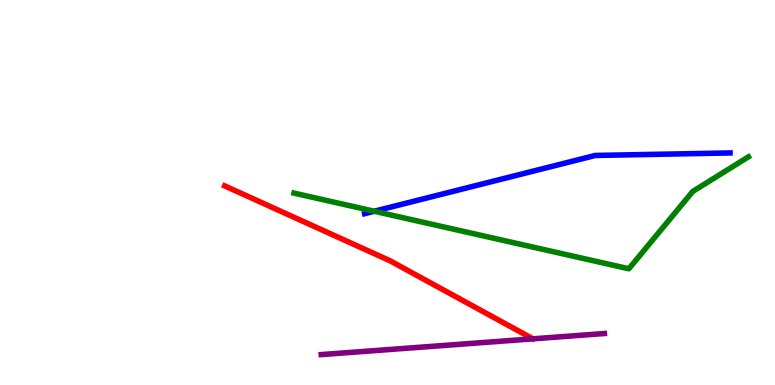[{'lines': ['blue', 'red'], 'intersections': []}, {'lines': ['green', 'red'], 'intersections': []}, {'lines': ['purple', 'red'], 'intersections': []}, {'lines': ['blue', 'green'], 'intersections': [{'x': 4.83, 'y': 4.51}]}, {'lines': ['blue', 'purple'], 'intersections': []}, {'lines': ['green', 'purple'], 'intersections': []}]